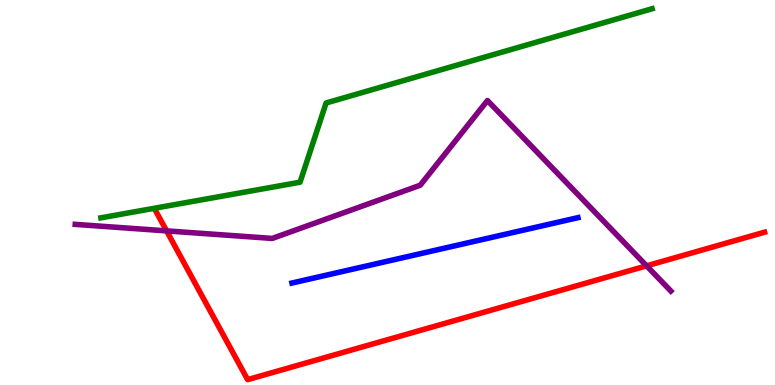[{'lines': ['blue', 'red'], 'intersections': []}, {'lines': ['green', 'red'], 'intersections': []}, {'lines': ['purple', 'red'], 'intersections': [{'x': 2.15, 'y': 4.0}, {'x': 8.34, 'y': 3.09}]}, {'lines': ['blue', 'green'], 'intersections': []}, {'lines': ['blue', 'purple'], 'intersections': []}, {'lines': ['green', 'purple'], 'intersections': []}]